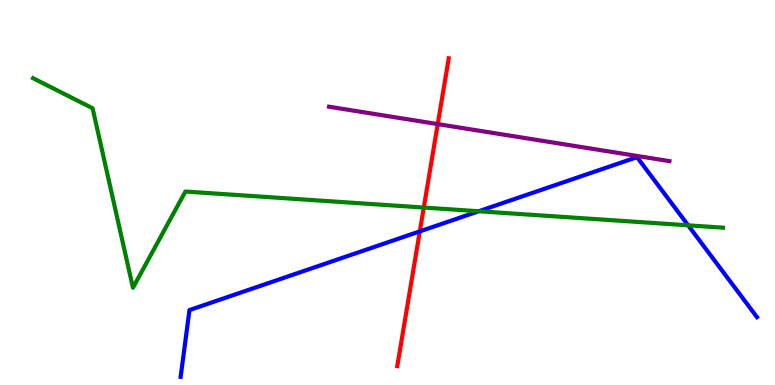[{'lines': ['blue', 'red'], 'intersections': [{'x': 5.42, 'y': 3.99}]}, {'lines': ['green', 'red'], 'intersections': [{'x': 5.47, 'y': 4.61}]}, {'lines': ['purple', 'red'], 'intersections': [{'x': 5.65, 'y': 6.78}]}, {'lines': ['blue', 'green'], 'intersections': [{'x': 6.18, 'y': 4.51}, {'x': 8.88, 'y': 4.15}]}, {'lines': ['blue', 'purple'], 'intersections': []}, {'lines': ['green', 'purple'], 'intersections': []}]